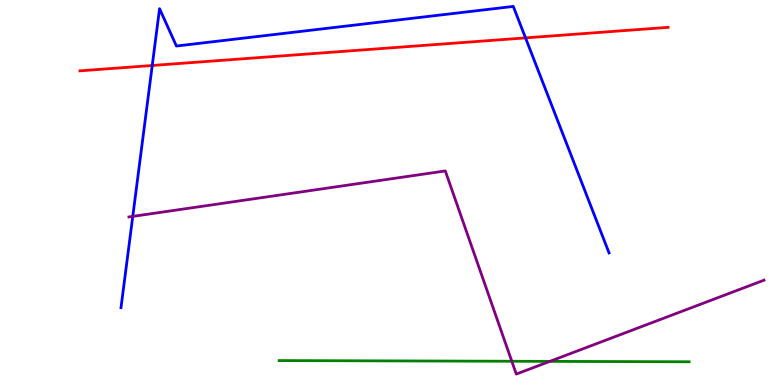[{'lines': ['blue', 'red'], 'intersections': [{'x': 1.96, 'y': 8.3}, {'x': 6.78, 'y': 9.02}]}, {'lines': ['green', 'red'], 'intersections': []}, {'lines': ['purple', 'red'], 'intersections': []}, {'lines': ['blue', 'green'], 'intersections': []}, {'lines': ['blue', 'purple'], 'intersections': [{'x': 1.71, 'y': 4.38}]}, {'lines': ['green', 'purple'], 'intersections': [{'x': 6.6, 'y': 0.617}, {'x': 7.09, 'y': 0.614}]}]